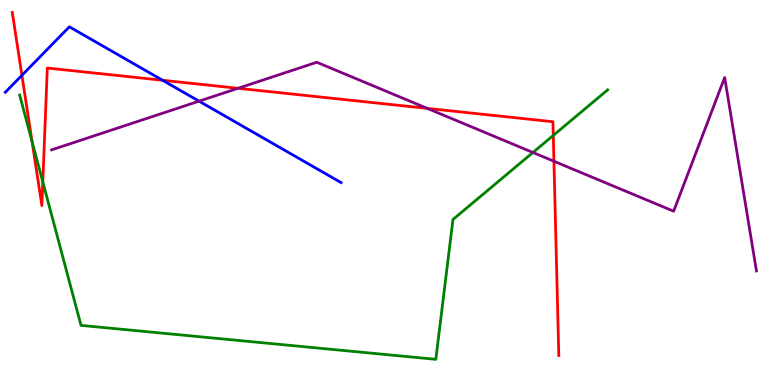[{'lines': ['blue', 'red'], 'intersections': [{'x': 0.283, 'y': 8.04}, {'x': 2.1, 'y': 7.91}]}, {'lines': ['green', 'red'], 'intersections': [{'x': 0.414, 'y': 6.32}, {'x': 0.552, 'y': 5.27}, {'x': 7.14, 'y': 6.48}]}, {'lines': ['purple', 'red'], 'intersections': [{'x': 3.07, 'y': 7.71}, {'x': 5.51, 'y': 7.18}, {'x': 7.15, 'y': 5.81}]}, {'lines': ['blue', 'green'], 'intersections': []}, {'lines': ['blue', 'purple'], 'intersections': [{'x': 2.57, 'y': 7.37}]}, {'lines': ['green', 'purple'], 'intersections': [{'x': 6.88, 'y': 6.04}]}]